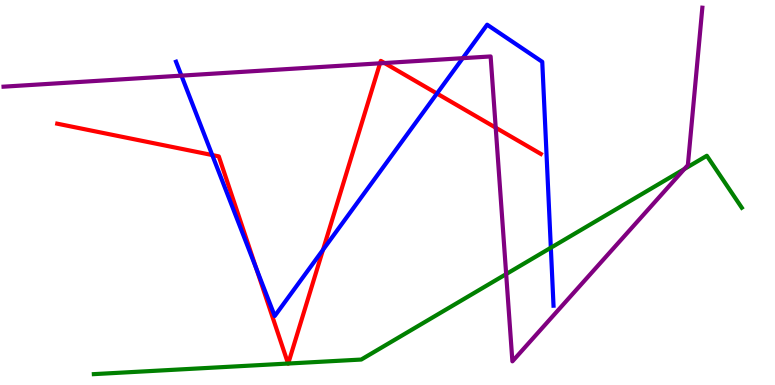[{'lines': ['blue', 'red'], 'intersections': [{'x': 2.74, 'y': 5.97}, {'x': 3.31, 'y': 3.02}, {'x': 4.17, 'y': 3.51}, {'x': 5.64, 'y': 7.57}]}, {'lines': ['green', 'red'], 'intersections': [{'x': 3.72, 'y': 0.557}, {'x': 3.72, 'y': 0.558}]}, {'lines': ['purple', 'red'], 'intersections': [{'x': 4.9, 'y': 8.36}, {'x': 4.96, 'y': 8.36}, {'x': 6.4, 'y': 6.68}]}, {'lines': ['blue', 'green'], 'intersections': [{'x': 7.11, 'y': 3.57}]}, {'lines': ['blue', 'purple'], 'intersections': [{'x': 2.34, 'y': 8.04}, {'x': 5.97, 'y': 8.49}]}, {'lines': ['green', 'purple'], 'intersections': [{'x': 6.53, 'y': 2.88}, {'x': 8.83, 'y': 5.61}]}]